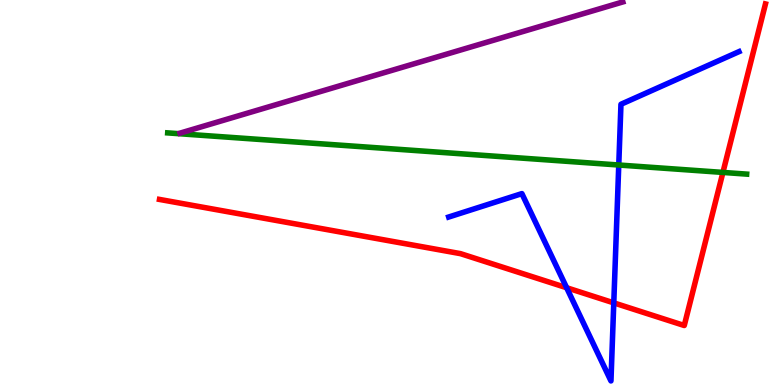[{'lines': ['blue', 'red'], 'intersections': [{'x': 7.31, 'y': 2.53}, {'x': 7.92, 'y': 2.13}]}, {'lines': ['green', 'red'], 'intersections': [{'x': 9.33, 'y': 5.52}]}, {'lines': ['purple', 'red'], 'intersections': []}, {'lines': ['blue', 'green'], 'intersections': [{'x': 7.98, 'y': 5.71}]}, {'lines': ['blue', 'purple'], 'intersections': []}, {'lines': ['green', 'purple'], 'intersections': []}]